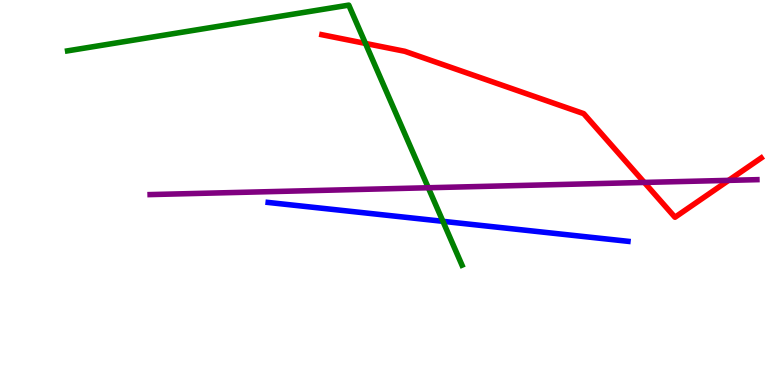[{'lines': ['blue', 'red'], 'intersections': []}, {'lines': ['green', 'red'], 'intersections': [{'x': 4.72, 'y': 8.87}]}, {'lines': ['purple', 'red'], 'intersections': [{'x': 8.31, 'y': 5.26}, {'x': 9.4, 'y': 5.32}]}, {'lines': ['blue', 'green'], 'intersections': [{'x': 5.72, 'y': 4.25}]}, {'lines': ['blue', 'purple'], 'intersections': []}, {'lines': ['green', 'purple'], 'intersections': [{'x': 5.53, 'y': 5.12}]}]